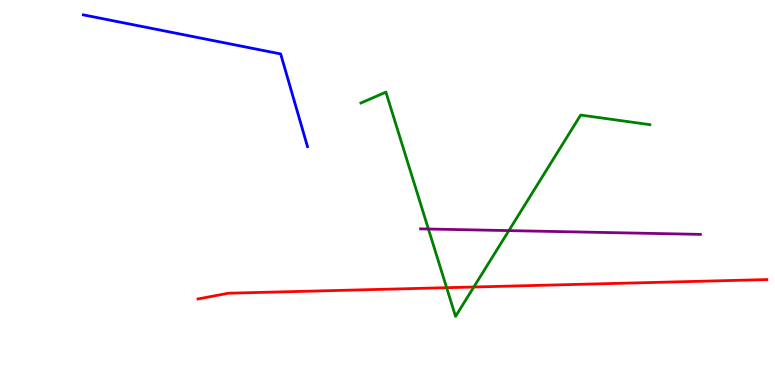[{'lines': ['blue', 'red'], 'intersections': []}, {'lines': ['green', 'red'], 'intersections': [{'x': 5.76, 'y': 2.53}, {'x': 6.11, 'y': 2.55}]}, {'lines': ['purple', 'red'], 'intersections': []}, {'lines': ['blue', 'green'], 'intersections': []}, {'lines': ['blue', 'purple'], 'intersections': []}, {'lines': ['green', 'purple'], 'intersections': [{'x': 5.53, 'y': 4.05}, {'x': 6.57, 'y': 4.01}]}]